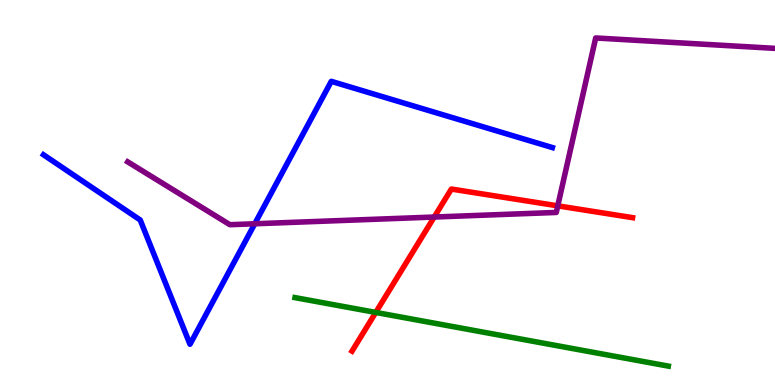[{'lines': ['blue', 'red'], 'intersections': []}, {'lines': ['green', 'red'], 'intersections': [{'x': 4.85, 'y': 1.88}]}, {'lines': ['purple', 'red'], 'intersections': [{'x': 5.6, 'y': 4.36}, {'x': 7.2, 'y': 4.65}]}, {'lines': ['blue', 'green'], 'intersections': []}, {'lines': ['blue', 'purple'], 'intersections': [{'x': 3.29, 'y': 4.19}]}, {'lines': ['green', 'purple'], 'intersections': []}]